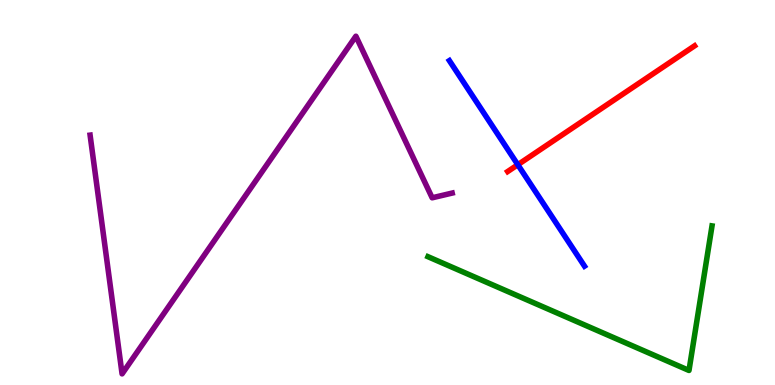[{'lines': ['blue', 'red'], 'intersections': [{'x': 6.68, 'y': 5.72}]}, {'lines': ['green', 'red'], 'intersections': []}, {'lines': ['purple', 'red'], 'intersections': []}, {'lines': ['blue', 'green'], 'intersections': []}, {'lines': ['blue', 'purple'], 'intersections': []}, {'lines': ['green', 'purple'], 'intersections': []}]